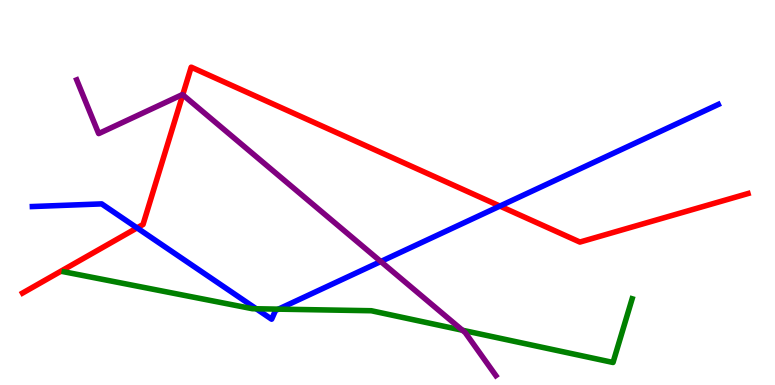[{'lines': ['blue', 'red'], 'intersections': [{'x': 1.77, 'y': 4.08}, {'x': 6.45, 'y': 4.65}]}, {'lines': ['green', 'red'], 'intersections': []}, {'lines': ['purple', 'red'], 'intersections': [{'x': 2.36, 'y': 7.54}]}, {'lines': ['blue', 'green'], 'intersections': [{'x': 3.31, 'y': 1.98}, {'x': 3.59, 'y': 1.97}]}, {'lines': ['blue', 'purple'], 'intersections': [{'x': 4.91, 'y': 3.21}]}, {'lines': ['green', 'purple'], 'intersections': [{'x': 5.97, 'y': 1.42}]}]